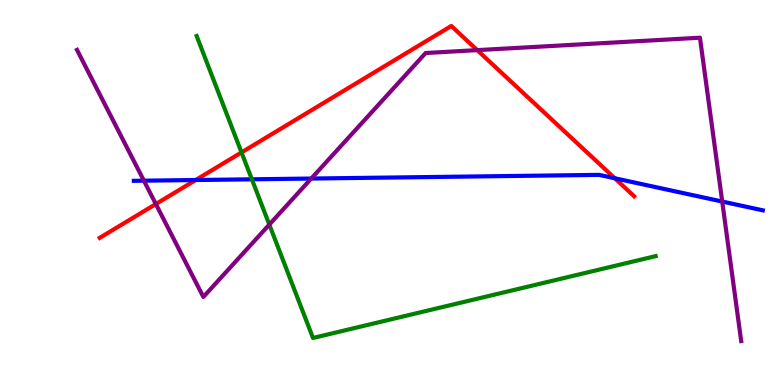[{'lines': ['blue', 'red'], 'intersections': [{'x': 2.53, 'y': 5.32}, {'x': 7.93, 'y': 5.37}]}, {'lines': ['green', 'red'], 'intersections': [{'x': 3.12, 'y': 6.04}]}, {'lines': ['purple', 'red'], 'intersections': [{'x': 2.01, 'y': 4.7}, {'x': 6.16, 'y': 8.7}]}, {'lines': ['blue', 'green'], 'intersections': [{'x': 3.25, 'y': 5.34}]}, {'lines': ['blue', 'purple'], 'intersections': [{'x': 1.86, 'y': 5.31}, {'x': 4.02, 'y': 5.36}, {'x': 9.32, 'y': 4.76}]}, {'lines': ['green', 'purple'], 'intersections': [{'x': 3.48, 'y': 4.17}]}]